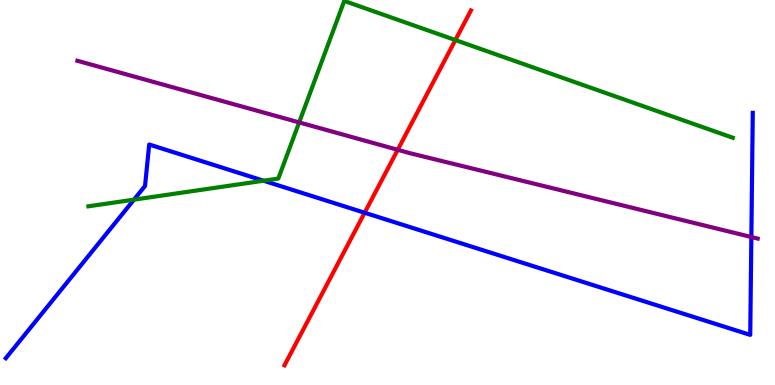[{'lines': ['blue', 'red'], 'intersections': [{'x': 4.7, 'y': 4.47}]}, {'lines': ['green', 'red'], 'intersections': [{'x': 5.88, 'y': 8.96}]}, {'lines': ['purple', 'red'], 'intersections': [{'x': 5.13, 'y': 6.11}]}, {'lines': ['blue', 'green'], 'intersections': [{'x': 1.73, 'y': 4.81}, {'x': 3.4, 'y': 5.31}]}, {'lines': ['blue', 'purple'], 'intersections': [{'x': 9.69, 'y': 3.84}]}, {'lines': ['green', 'purple'], 'intersections': [{'x': 3.86, 'y': 6.82}]}]